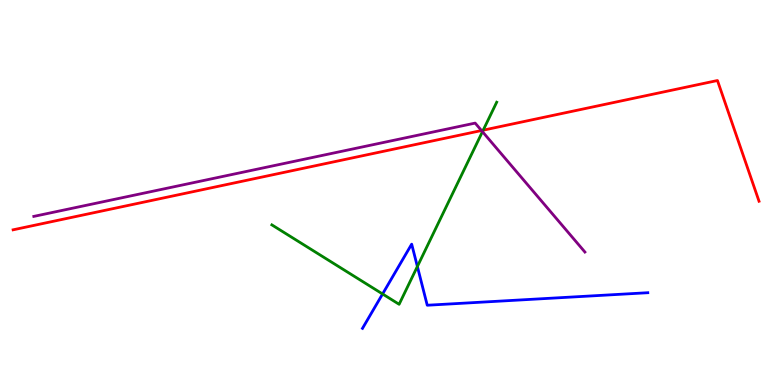[{'lines': ['blue', 'red'], 'intersections': []}, {'lines': ['green', 'red'], 'intersections': [{'x': 6.23, 'y': 6.62}]}, {'lines': ['purple', 'red'], 'intersections': [{'x': 6.21, 'y': 6.61}]}, {'lines': ['blue', 'green'], 'intersections': [{'x': 4.94, 'y': 2.36}, {'x': 5.39, 'y': 3.08}]}, {'lines': ['blue', 'purple'], 'intersections': []}, {'lines': ['green', 'purple'], 'intersections': [{'x': 6.23, 'y': 6.58}]}]